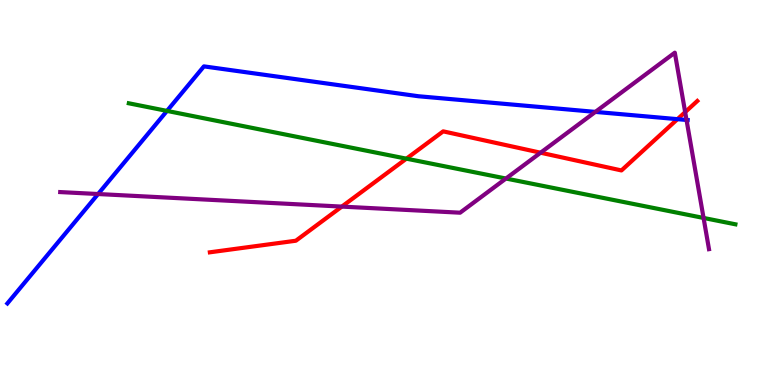[{'lines': ['blue', 'red'], 'intersections': [{'x': 8.74, 'y': 6.9}]}, {'lines': ['green', 'red'], 'intersections': [{'x': 5.24, 'y': 5.88}]}, {'lines': ['purple', 'red'], 'intersections': [{'x': 4.41, 'y': 4.63}, {'x': 6.98, 'y': 6.03}, {'x': 8.84, 'y': 7.09}]}, {'lines': ['blue', 'green'], 'intersections': [{'x': 2.15, 'y': 7.12}]}, {'lines': ['blue', 'purple'], 'intersections': [{'x': 1.27, 'y': 4.96}, {'x': 7.68, 'y': 7.09}, {'x': 8.86, 'y': 6.88}]}, {'lines': ['green', 'purple'], 'intersections': [{'x': 6.53, 'y': 5.36}, {'x': 9.08, 'y': 4.34}]}]